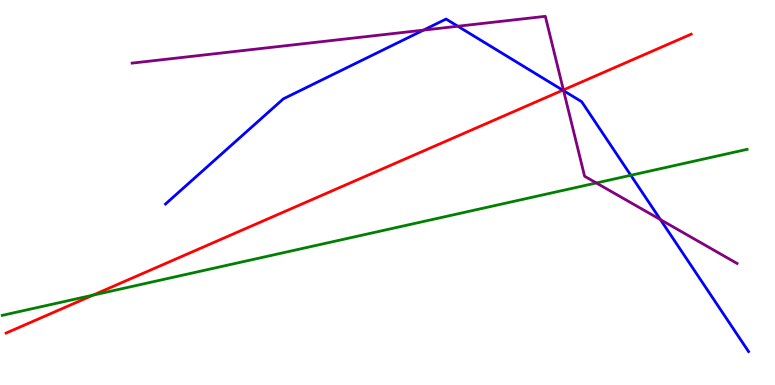[{'lines': ['blue', 'red'], 'intersections': [{'x': 7.26, 'y': 7.66}]}, {'lines': ['green', 'red'], 'intersections': [{'x': 1.2, 'y': 2.33}]}, {'lines': ['purple', 'red'], 'intersections': [{'x': 7.27, 'y': 7.66}]}, {'lines': ['blue', 'green'], 'intersections': [{'x': 8.14, 'y': 5.45}]}, {'lines': ['blue', 'purple'], 'intersections': [{'x': 5.46, 'y': 9.22}, {'x': 5.91, 'y': 9.32}, {'x': 7.27, 'y': 7.64}, {'x': 8.52, 'y': 4.3}]}, {'lines': ['green', 'purple'], 'intersections': [{'x': 7.69, 'y': 5.25}]}]